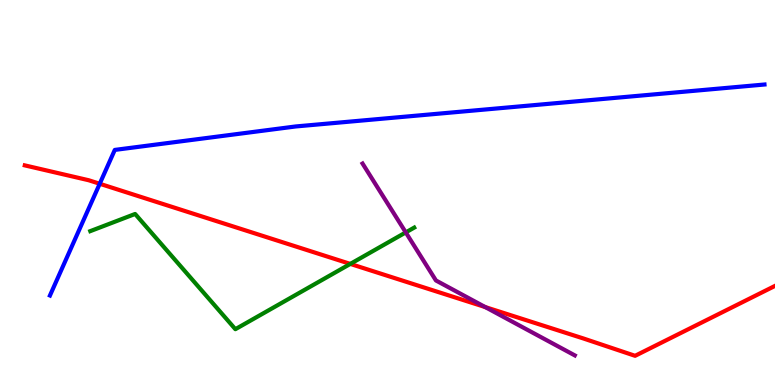[{'lines': ['blue', 'red'], 'intersections': [{'x': 1.29, 'y': 5.23}]}, {'lines': ['green', 'red'], 'intersections': [{'x': 4.52, 'y': 3.15}]}, {'lines': ['purple', 'red'], 'intersections': [{'x': 6.26, 'y': 2.02}]}, {'lines': ['blue', 'green'], 'intersections': []}, {'lines': ['blue', 'purple'], 'intersections': []}, {'lines': ['green', 'purple'], 'intersections': [{'x': 5.24, 'y': 3.96}]}]